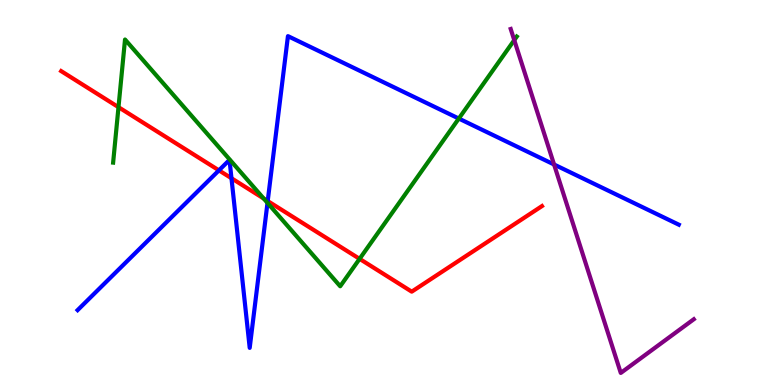[{'lines': ['blue', 'red'], 'intersections': [{'x': 2.82, 'y': 5.58}, {'x': 2.99, 'y': 5.37}, {'x': 3.45, 'y': 4.78}]}, {'lines': ['green', 'red'], 'intersections': [{'x': 1.53, 'y': 7.22}, {'x': 3.4, 'y': 4.84}, {'x': 4.64, 'y': 3.28}]}, {'lines': ['purple', 'red'], 'intersections': []}, {'lines': ['blue', 'green'], 'intersections': [{'x': 3.45, 'y': 4.73}, {'x': 5.92, 'y': 6.92}]}, {'lines': ['blue', 'purple'], 'intersections': [{'x': 7.15, 'y': 5.73}]}, {'lines': ['green', 'purple'], 'intersections': [{'x': 6.64, 'y': 8.96}]}]